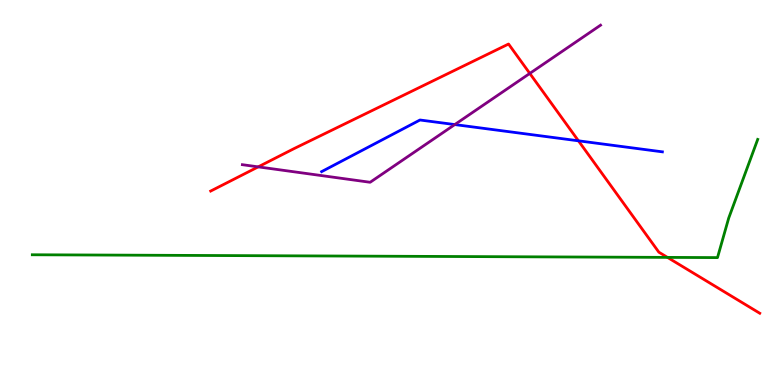[{'lines': ['blue', 'red'], 'intersections': [{'x': 7.46, 'y': 6.34}]}, {'lines': ['green', 'red'], 'intersections': [{'x': 8.61, 'y': 3.31}]}, {'lines': ['purple', 'red'], 'intersections': [{'x': 3.33, 'y': 5.67}, {'x': 6.84, 'y': 8.09}]}, {'lines': ['blue', 'green'], 'intersections': []}, {'lines': ['blue', 'purple'], 'intersections': [{'x': 5.87, 'y': 6.76}]}, {'lines': ['green', 'purple'], 'intersections': []}]